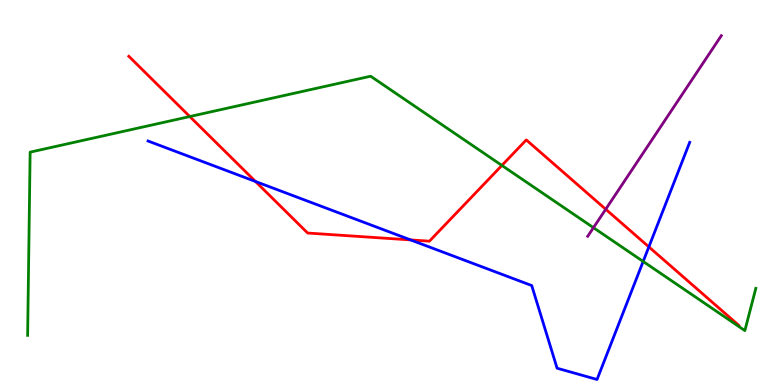[{'lines': ['blue', 'red'], 'intersections': [{'x': 3.3, 'y': 5.29}, {'x': 5.3, 'y': 3.77}, {'x': 8.37, 'y': 3.59}]}, {'lines': ['green', 'red'], 'intersections': [{'x': 2.45, 'y': 6.97}, {'x': 6.48, 'y': 5.7}]}, {'lines': ['purple', 'red'], 'intersections': [{'x': 7.82, 'y': 4.57}]}, {'lines': ['blue', 'green'], 'intersections': [{'x': 8.3, 'y': 3.21}]}, {'lines': ['blue', 'purple'], 'intersections': []}, {'lines': ['green', 'purple'], 'intersections': [{'x': 7.66, 'y': 4.09}]}]